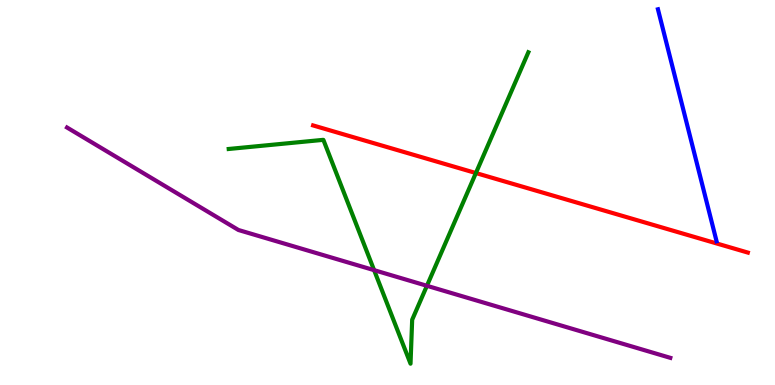[{'lines': ['blue', 'red'], 'intersections': []}, {'lines': ['green', 'red'], 'intersections': [{'x': 6.14, 'y': 5.51}]}, {'lines': ['purple', 'red'], 'intersections': []}, {'lines': ['blue', 'green'], 'intersections': []}, {'lines': ['blue', 'purple'], 'intersections': []}, {'lines': ['green', 'purple'], 'intersections': [{'x': 4.83, 'y': 2.98}, {'x': 5.51, 'y': 2.58}]}]